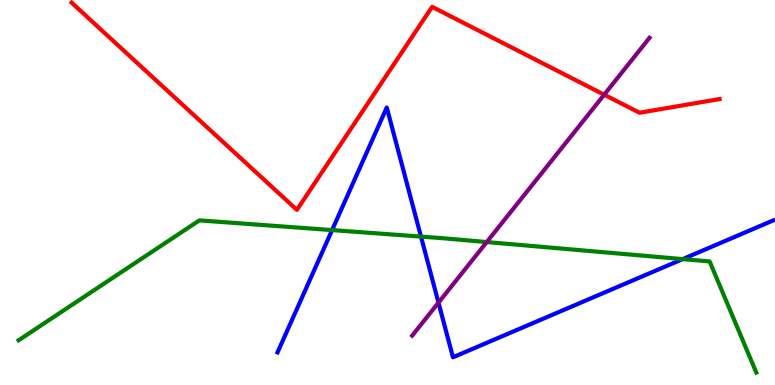[{'lines': ['blue', 'red'], 'intersections': []}, {'lines': ['green', 'red'], 'intersections': []}, {'lines': ['purple', 'red'], 'intersections': [{'x': 7.8, 'y': 7.54}]}, {'lines': ['blue', 'green'], 'intersections': [{'x': 4.28, 'y': 4.02}, {'x': 5.43, 'y': 3.85}, {'x': 8.81, 'y': 3.27}]}, {'lines': ['blue', 'purple'], 'intersections': [{'x': 5.66, 'y': 2.14}]}, {'lines': ['green', 'purple'], 'intersections': [{'x': 6.28, 'y': 3.71}]}]